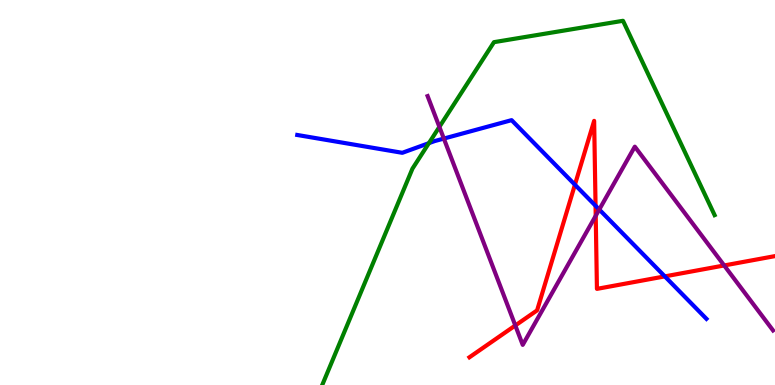[{'lines': ['blue', 'red'], 'intersections': [{'x': 7.42, 'y': 5.2}, {'x': 7.68, 'y': 4.66}, {'x': 8.58, 'y': 2.82}]}, {'lines': ['green', 'red'], 'intersections': []}, {'lines': ['purple', 'red'], 'intersections': [{'x': 6.65, 'y': 1.55}, {'x': 7.69, 'y': 4.4}, {'x': 9.34, 'y': 3.1}]}, {'lines': ['blue', 'green'], 'intersections': [{'x': 5.53, 'y': 6.28}]}, {'lines': ['blue', 'purple'], 'intersections': [{'x': 5.73, 'y': 6.4}, {'x': 7.73, 'y': 4.56}]}, {'lines': ['green', 'purple'], 'intersections': [{'x': 5.67, 'y': 6.7}]}]